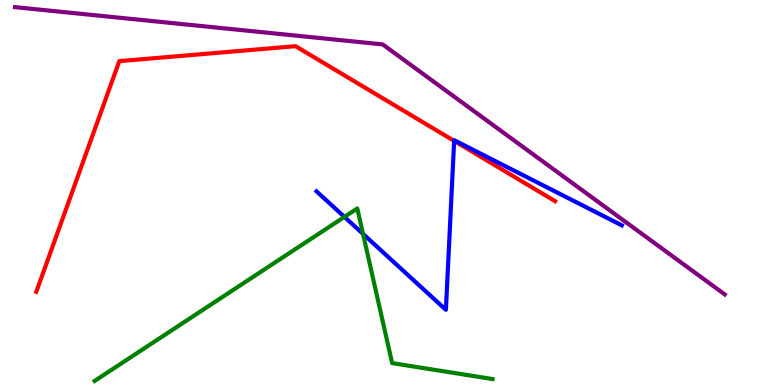[{'lines': ['blue', 'red'], 'intersections': [{'x': 5.86, 'y': 6.34}]}, {'lines': ['green', 'red'], 'intersections': []}, {'lines': ['purple', 'red'], 'intersections': []}, {'lines': ['blue', 'green'], 'intersections': [{'x': 4.44, 'y': 4.37}, {'x': 4.68, 'y': 3.92}]}, {'lines': ['blue', 'purple'], 'intersections': []}, {'lines': ['green', 'purple'], 'intersections': []}]